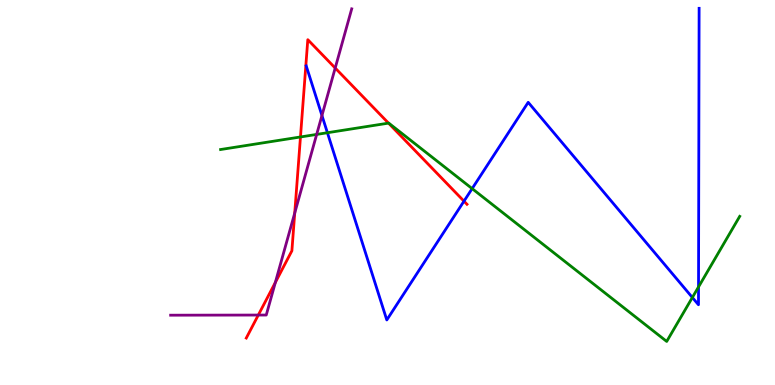[{'lines': ['blue', 'red'], 'intersections': [{'x': 5.99, 'y': 4.77}]}, {'lines': ['green', 'red'], 'intersections': [{'x': 3.88, 'y': 6.44}, {'x': 5.01, 'y': 6.8}]}, {'lines': ['purple', 'red'], 'intersections': [{'x': 3.33, 'y': 1.82}, {'x': 3.55, 'y': 2.66}, {'x': 3.8, 'y': 4.47}, {'x': 4.33, 'y': 8.23}]}, {'lines': ['blue', 'green'], 'intersections': [{'x': 4.22, 'y': 6.55}, {'x': 6.09, 'y': 5.1}, {'x': 8.93, 'y': 2.27}, {'x': 9.01, 'y': 2.55}]}, {'lines': ['blue', 'purple'], 'intersections': [{'x': 4.15, 'y': 7.0}]}, {'lines': ['green', 'purple'], 'intersections': [{'x': 4.09, 'y': 6.51}]}]